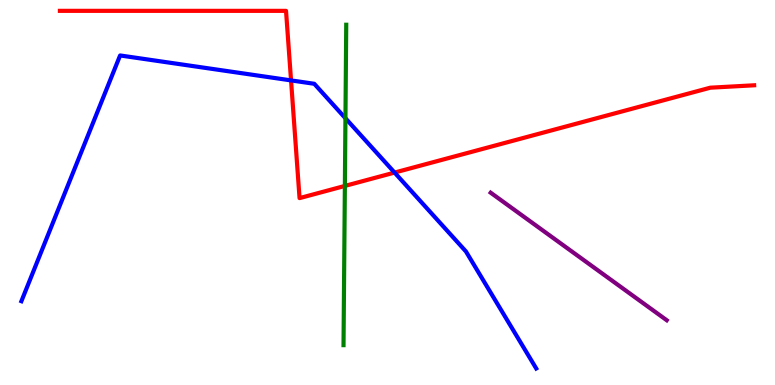[{'lines': ['blue', 'red'], 'intersections': [{'x': 3.76, 'y': 7.91}, {'x': 5.09, 'y': 5.52}]}, {'lines': ['green', 'red'], 'intersections': [{'x': 4.45, 'y': 5.17}]}, {'lines': ['purple', 'red'], 'intersections': []}, {'lines': ['blue', 'green'], 'intersections': [{'x': 4.46, 'y': 6.93}]}, {'lines': ['blue', 'purple'], 'intersections': []}, {'lines': ['green', 'purple'], 'intersections': []}]